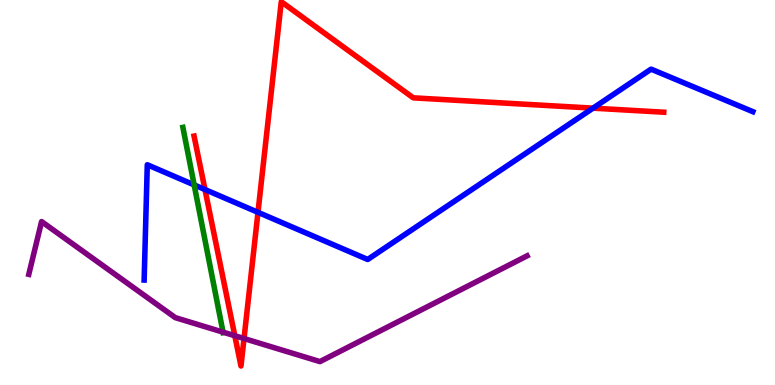[{'lines': ['blue', 'red'], 'intersections': [{'x': 2.64, 'y': 5.08}, {'x': 3.33, 'y': 4.48}, {'x': 7.65, 'y': 7.19}]}, {'lines': ['green', 'red'], 'intersections': []}, {'lines': ['purple', 'red'], 'intersections': [{'x': 3.03, 'y': 1.28}, {'x': 3.15, 'y': 1.21}]}, {'lines': ['blue', 'green'], 'intersections': [{'x': 2.51, 'y': 5.2}]}, {'lines': ['blue', 'purple'], 'intersections': []}, {'lines': ['green', 'purple'], 'intersections': [{'x': 2.88, 'y': 1.37}]}]